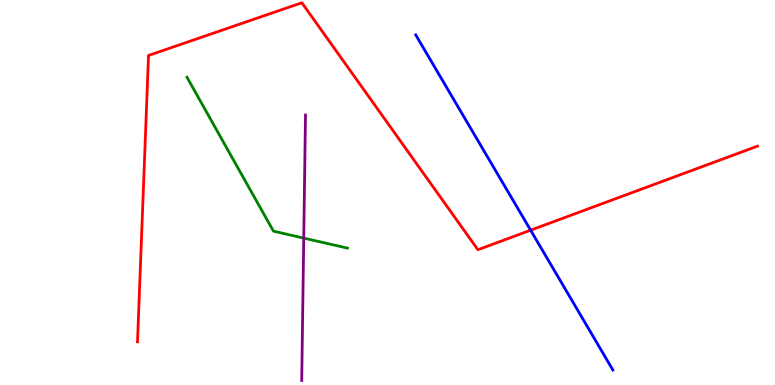[{'lines': ['blue', 'red'], 'intersections': [{'x': 6.85, 'y': 4.02}]}, {'lines': ['green', 'red'], 'intersections': []}, {'lines': ['purple', 'red'], 'intersections': []}, {'lines': ['blue', 'green'], 'intersections': []}, {'lines': ['blue', 'purple'], 'intersections': []}, {'lines': ['green', 'purple'], 'intersections': [{'x': 3.92, 'y': 3.82}]}]